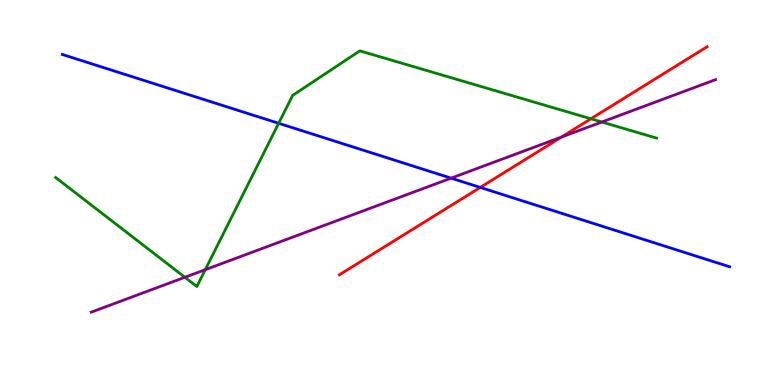[{'lines': ['blue', 'red'], 'intersections': [{'x': 6.2, 'y': 5.13}]}, {'lines': ['green', 'red'], 'intersections': [{'x': 7.62, 'y': 6.91}]}, {'lines': ['purple', 'red'], 'intersections': [{'x': 7.25, 'y': 6.44}]}, {'lines': ['blue', 'green'], 'intersections': [{'x': 3.6, 'y': 6.8}]}, {'lines': ['blue', 'purple'], 'intersections': [{'x': 5.82, 'y': 5.37}]}, {'lines': ['green', 'purple'], 'intersections': [{'x': 2.39, 'y': 2.8}, {'x': 2.65, 'y': 2.99}, {'x': 7.77, 'y': 6.83}]}]